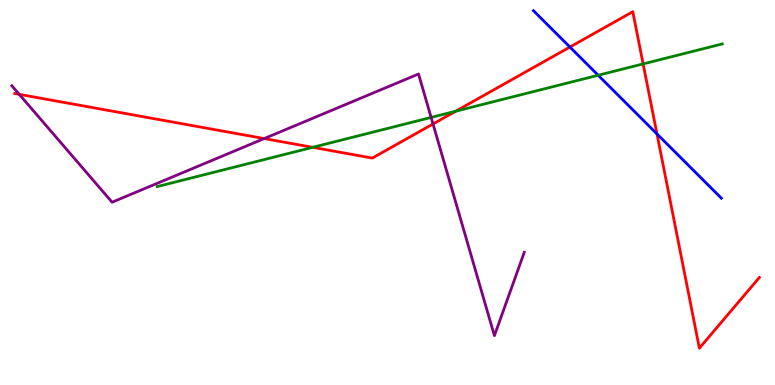[{'lines': ['blue', 'red'], 'intersections': [{'x': 7.35, 'y': 8.78}, {'x': 8.48, 'y': 6.52}]}, {'lines': ['green', 'red'], 'intersections': [{'x': 4.04, 'y': 6.17}, {'x': 5.88, 'y': 7.11}, {'x': 8.3, 'y': 8.34}]}, {'lines': ['purple', 'red'], 'intersections': [{'x': 0.248, 'y': 7.55}, {'x': 3.41, 'y': 6.4}, {'x': 5.59, 'y': 6.78}]}, {'lines': ['blue', 'green'], 'intersections': [{'x': 7.72, 'y': 8.05}]}, {'lines': ['blue', 'purple'], 'intersections': []}, {'lines': ['green', 'purple'], 'intersections': [{'x': 5.56, 'y': 6.95}]}]